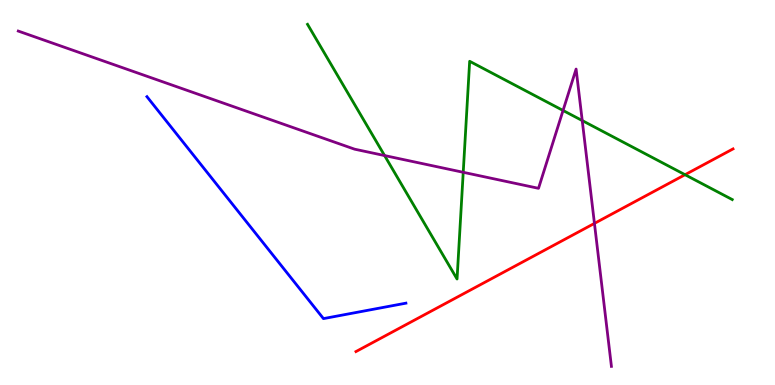[{'lines': ['blue', 'red'], 'intersections': []}, {'lines': ['green', 'red'], 'intersections': [{'x': 8.84, 'y': 5.46}]}, {'lines': ['purple', 'red'], 'intersections': [{'x': 7.67, 'y': 4.2}]}, {'lines': ['blue', 'green'], 'intersections': []}, {'lines': ['blue', 'purple'], 'intersections': []}, {'lines': ['green', 'purple'], 'intersections': [{'x': 4.96, 'y': 5.96}, {'x': 5.98, 'y': 5.52}, {'x': 7.27, 'y': 7.13}, {'x': 7.51, 'y': 6.87}]}]